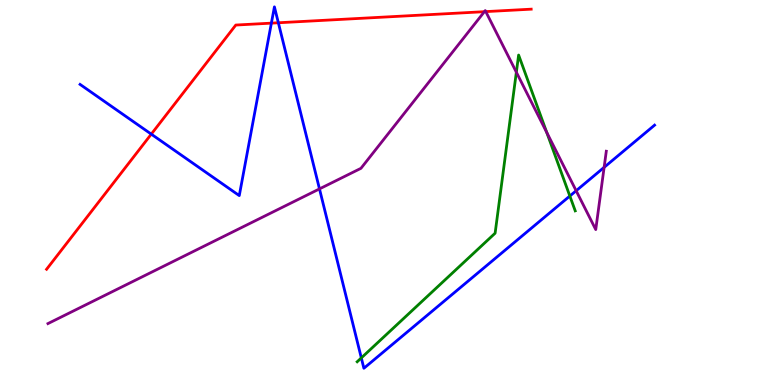[{'lines': ['blue', 'red'], 'intersections': [{'x': 1.95, 'y': 6.52}, {'x': 3.5, 'y': 9.4}, {'x': 3.59, 'y': 9.41}]}, {'lines': ['green', 'red'], 'intersections': []}, {'lines': ['purple', 'red'], 'intersections': [{'x': 6.25, 'y': 9.7}, {'x': 6.27, 'y': 9.7}]}, {'lines': ['blue', 'green'], 'intersections': [{'x': 4.66, 'y': 0.704}, {'x': 7.35, 'y': 4.91}]}, {'lines': ['blue', 'purple'], 'intersections': [{'x': 4.12, 'y': 5.09}, {'x': 7.43, 'y': 5.05}, {'x': 7.8, 'y': 5.65}]}, {'lines': ['green', 'purple'], 'intersections': [{'x': 6.66, 'y': 8.12}, {'x': 7.05, 'y': 6.56}]}]